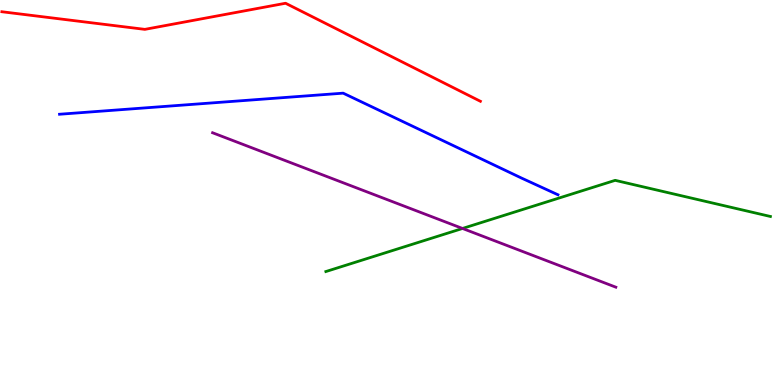[{'lines': ['blue', 'red'], 'intersections': []}, {'lines': ['green', 'red'], 'intersections': []}, {'lines': ['purple', 'red'], 'intersections': []}, {'lines': ['blue', 'green'], 'intersections': []}, {'lines': ['blue', 'purple'], 'intersections': []}, {'lines': ['green', 'purple'], 'intersections': [{'x': 5.97, 'y': 4.07}]}]